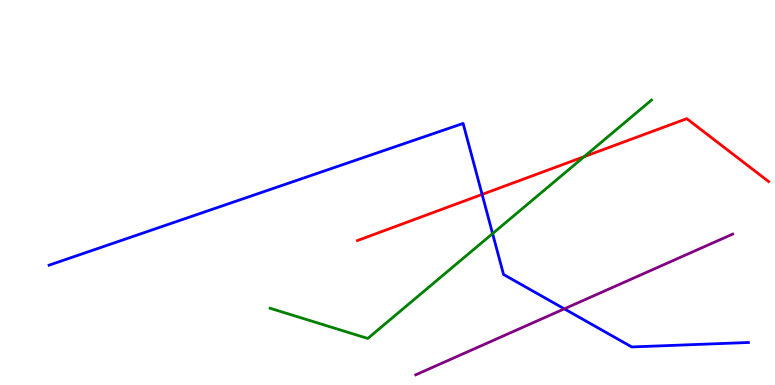[{'lines': ['blue', 'red'], 'intersections': [{'x': 6.22, 'y': 4.95}]}, {'lines': ['green', 'red'], 'intersections': [{'x': 7.54, 'y': 5.93}]}, {'lines': ['purple', 'red'], 'intersections': []}, {'lines': ['blue', 'green'], 'intersections': [{'x': 6.36, 'y': 3.93}]}, {'lines': ['blue', 'purple'], 'intersections': [{'x': 7.28, 'y': 1.98}]}, {'lines': ['green', 'purple'], 'intersections': []}]